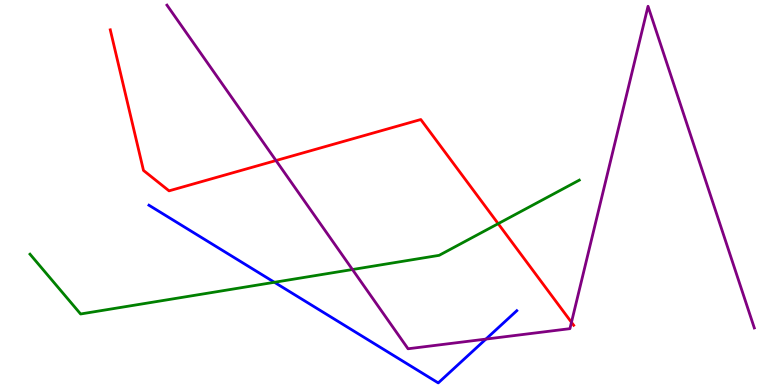[{'lines': ['blue', 'red'], 'intersections': []}, {'lines': ['green', 'red'], 'intersections': [{'x': 6.43, 'y': 4.19}]}, {'lines': ['purple', 'red'], 'intersections': [{'x': 3.56, 'y': 5.83}, {'x': 7.37, 'y': 1.63}]}, {'lines': ['blue', 'green'], 'intersections': [{'x': 3.54, 'y': 2.67}]}, {'lines': ['blue', 'purple'], 'intersections': [{'x': 6.27, 'y': 1.19}]}, {'lines': ['green', 'purple'], 'intersections': [{'x': 4.55, 'y': 3.0}]}]